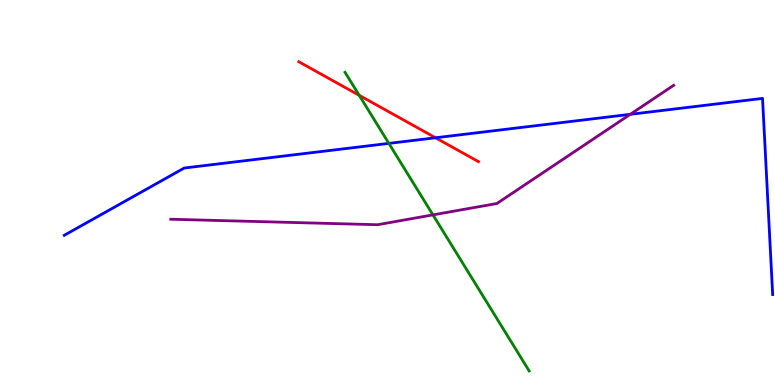[{'lines': ['blue', 'red'], 'intersections': [{'x': 5.62, 'y': 6.42}]}, {'lines': ['green', 'red'], 'intersections': [{'x': 4.64, 'y': 7.52}]}, {'lines': ['purple', 'red'], 'intersections': []}, {'lines': ['blue', 'green'], 'intersections': [{'x': 5.02, 'y': 6.28}]}, {'lines': ['blue', 'purple'], 'intersections': [{'x': 8.13, 'y': 7.03}]}, {'lines': ['green', 'purple'], 'intersections': [{'x': 5.59, 'y': 4.42}]}]